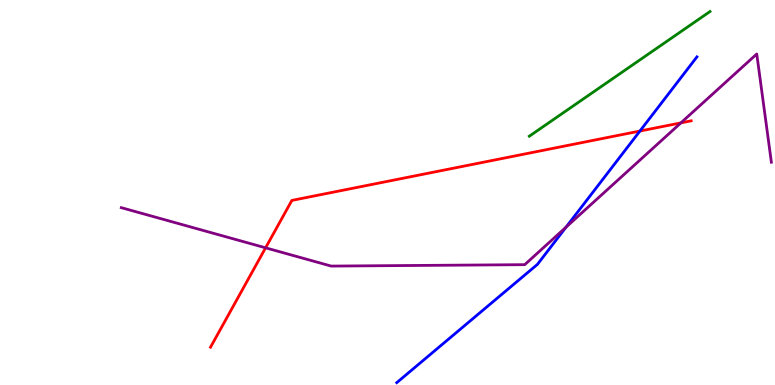[{'lines': ['blue', 'red'], 'intersections': [{'x': 8.26, 'y': 6.6}]}, {'lines': ['green', 'red'], 'intersections': []}, {'lines': ['purple', 'red'], 'intersections': [{'x': 3.43, 'y': 3.56}, {'x': 8.79, 'y': 6.81}]}, {'lines': ['blue', 'green'], 'intersections': []}, {'lines': ['blue', 'purple'], 'intersections': [{'x': 7.3, 'y': 4.1}]}, {'lines': ['green', 'purple'], 'intersections': []}]